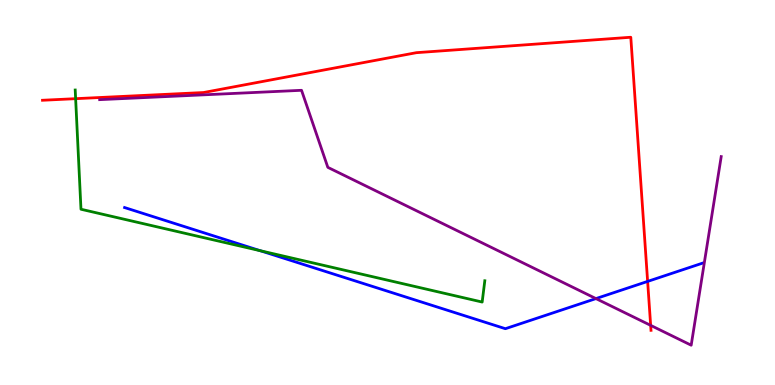[{'lines': ['blue', 'red'], 'intersections': [{'x': 8.36, 'y': 2.69}]}, {'lines': ['green', 'red'], 'intersections': [{'x': 0.976, 'y': 7.44}]}, {'lines': ['purple', 'red'], 'intersections': [{'x': 8.4, 'y': 1.55}]}, {'lines': ['blue', 'green'], 'intersections': [{'x': 3.36, 'y': 3.49}]}, {'lines': ['blue', 'purple'], 'intersections': [{'x': 7.69, 'y': 2.24}]}, {'lines': ['green', 'purple'], 'intersections': []}]